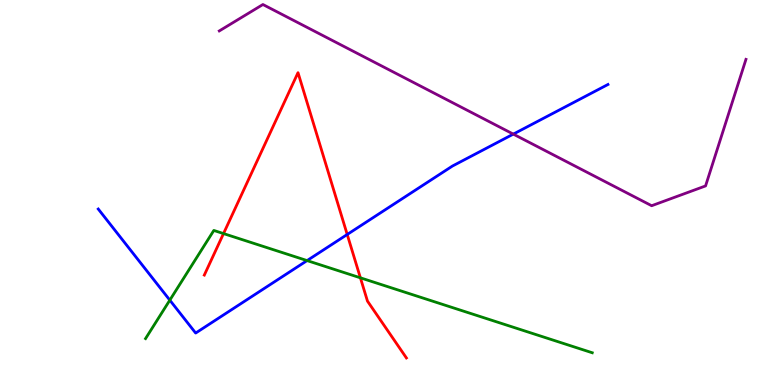[{'lines': ['blue', 'red'], 'intersections': [{'x': 4.48, 'y': 3.91}]}, {'lines': ['green', 'red'], 'intersections': [{'x': 2.88, 'y': 3.93}, {'x': 4.65, 'y': 2.78}]}, {'lines': ['purple', 'red'], 'intersections': []}, {'lines': ['blue', 'green'], 'intersections': [{'x': 2.19, 'y': 2.2}, {'x': 3.96, 'y': 3.23}]}, {'lines': ['blue', 'purple'], 'intersections': [{'x': 6.62, 'y': 6.52}]}, {'lines': ['green', 'purple'], 'intersections': []}]